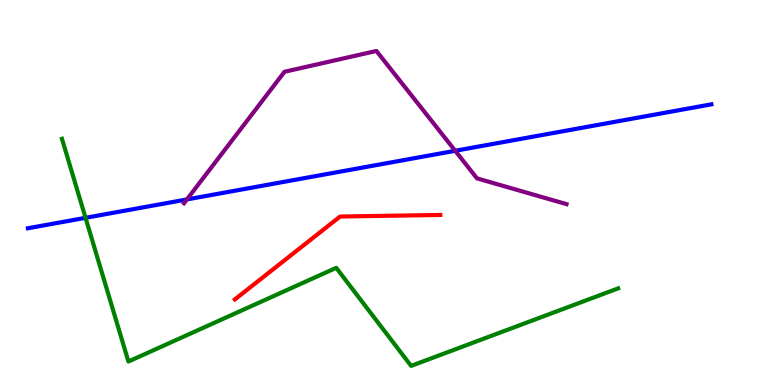[{'lines': ['blue', 'red'], 'intersections': []}, {'lines': ['green', 'red'], 'intersections': []}, {'lines': ['purple', 'red'], 'intersections': []}, {'lines': ['blue', 'green'], 'intersections': [{'x': 1.1, 'y': 4.34}]}, {'lines': ['blue', 'purple'], 'intersections': [{'x': 2.41, 'y': 4.82}, {'x': 5.87, 'y': 6.08}]}, {'lines': ['green', 'purple'], 'intersections': []}]